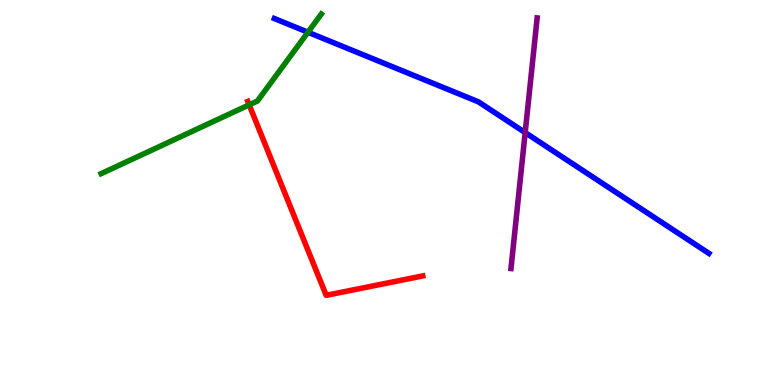[{'lines': ['blue', 'red'], 'intersections': []}, {'lines': ['green', 'red'], 'intersections': [{'x': 3.22, 'y': 7.28}]}, {'lines': ['purple', 'red'], 'intersections': []}, {'lines': ['blue', 'green'], 'intersections': [{'x': 3.97, 'y': 9.16}]}, {'lines': ['blue', 'purple'], 'intersections': [{'x': 6.78, 'y': 6.56}]}, {'lines': ['green', 'purple'], 'intersections': []}]